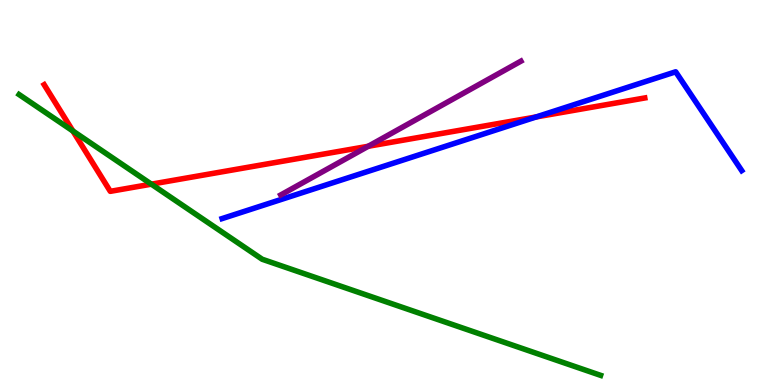[{'lines': ['blue', 'red'], 'intersections': [{'x': 6.92, 'y': 6.96}]}, {'lines': ['green', 'red'], 'intersections': [{'x': 0.94, 'y': 6.6}, {'x': 1.95, 'y': 5.22}]}, {'lines': ['purple', 'red'], 'intersections': [{'x': 4.75, 'y': 6.2}]}, {'lines': ['blue', 'green'], 'intersections': []}, {'lines': ['blue', 'purple'], 'intersections': []}, {'lines': ['green', 'purple'], 'intersections': []}]